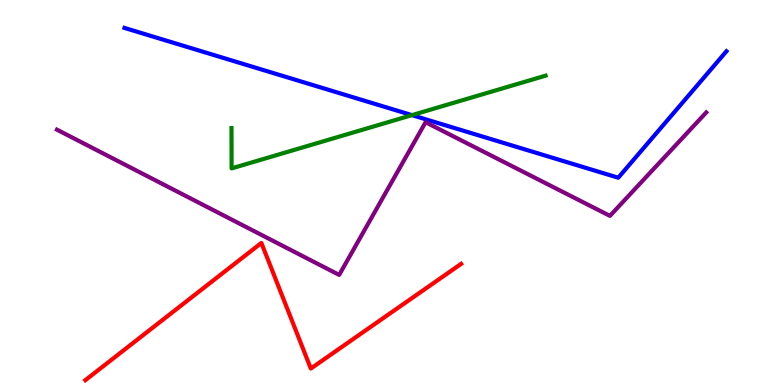[{'lines': ['blue', 'red'], 'intersections': []}, {'lines': ['green', 'red'], 'intersections': []}, {'lines': ['purple', 'red'], 'intersections': []}, {'lines': ['blue', 'green'], 'intersections': [{'x': 5.32, 'y': 7.01}]}, {'lines': ['blue', 'purple'], 'intersections': []}, {'lines': ['green', 'purple'], 'intersections': []}]